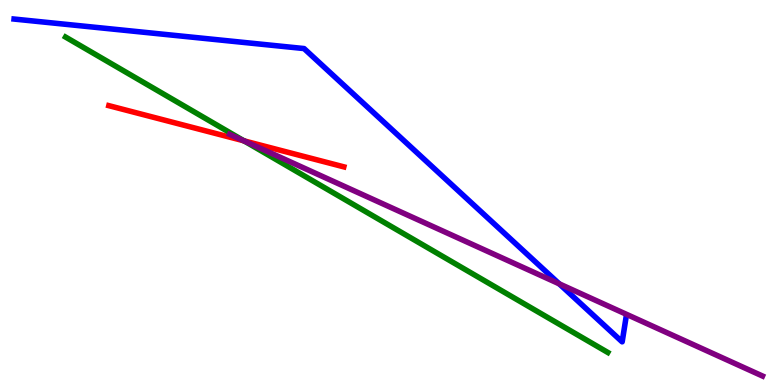[{'lines': ['blue', 'red'], 'intersections': []}, {'lines': ['green', 'red'], 'intersections': [{'x': 3.15, 'y': 6.34}]}, {'lines': ['purple', 'red'], 'intersections': [{'x': 3.15, 'y': 6.34}]}, {'lines': ['blue', 'green'], 'intersections': []}, {'lines': ['blue', 'purple'], 'intersections': [{'x': 7.22, 'y': 2.63}]}, {'lines': ['green', 'purple'], 'intersections': [{'x': 3.15, 'y': 6.34}]}]